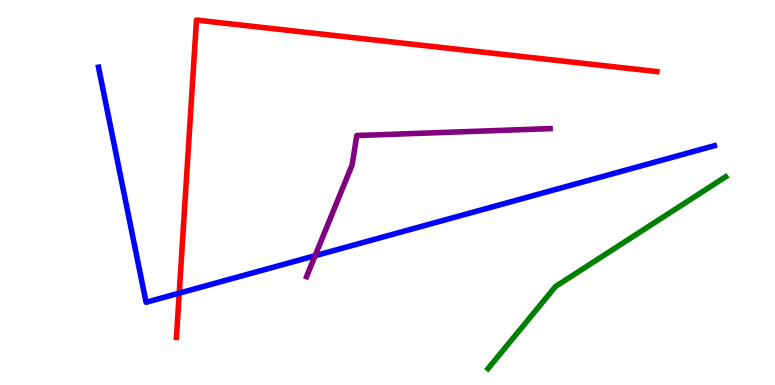[{'lines': ['blue', 'red'], 'intersections': [{'x': 2.31, 'y': 2.39}]}, {'lines': ['green', 'red'], 'intersections': []}, {'lines': ['purple', 'red'], 'intersections': []}, {'lines': ['blue', 'green'], 'intersections': []}, {'lines': ['blue', 'purple'], 'intersections': [{'x': 4.07, 'y': 3.36}]}, {'lines': ['green', 'purple'], 'intersections': []}]